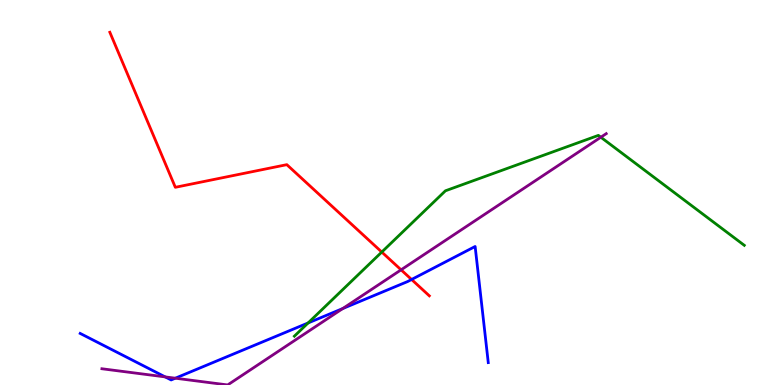[{'lines': ['blue', 'red'], 'intersections': [{'x': 5.31, 'y': 2.74}]}, {'lines': ['green', 'red'], 'intersections': [{'x': 4.93, 'y': 3.45}]}, {'lines': ['purple', 'red'], 'intersections': [{'x': 5.18, 'y': 2.99}]}, {'lines': ['blue', 'green'], 'intersections': [{'x': 3.98, 'y': 1.61}]}, {'lines': ['blue', 'purple'], 'intersections': [{'x': 2.13, 'y': 0.21}, {'x': 2.26, 'y': 0.176}, {'x': 4.42, 'y': 1.99}]}, {'lines': ['green', 'purple'], 'intersections': [{'x': 7.75, 'y': 6.44}]}]